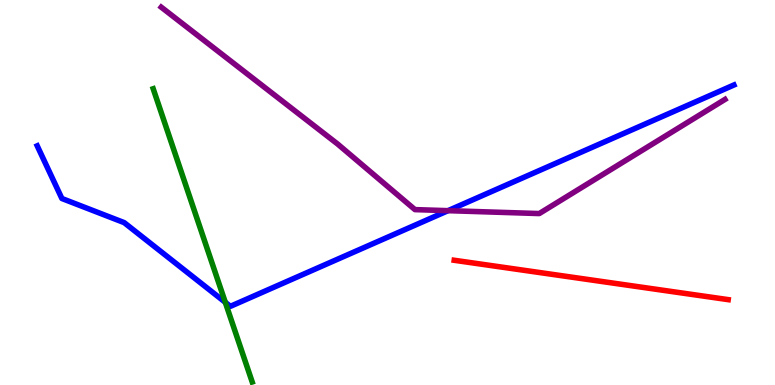[{'lines': ['blue', 'red'], 'intersections': []}, {'lines': ['green', 'red'], 'intersections': []}, {'lines': ['purple', 'red'], 'intersections': []}, {'lines': ['blue', 'green'], 'intersections': [{'x': 2.91, 'y': 2.15}]}, {'lines': ['blue', 'purple'], 'intersections': [{'x': 5.78, 'y': 4.53}]}, {'lines': ['green', 'purple'], 'intersections': []}]